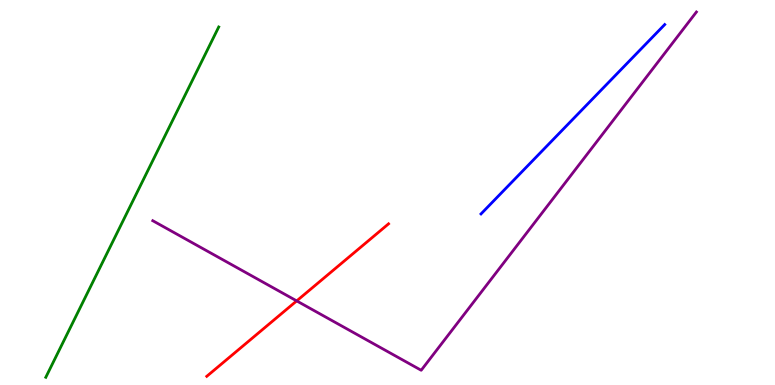[{'lines': ['blue', 'red'], 'intersections': []}, {'lines': ['green', 'red'], 'intersections': []}, {'lines': ['purple', 'red'], 'intersections': [{'x': 3.83, 'y': 2.18}]}, {'lines': ['blue', 'green'], 'intersections': []}, {'lines': ['blue', 'purple'], 'intersections': []}, {'lines': ['green', 'purple'], 'intersections': []}]